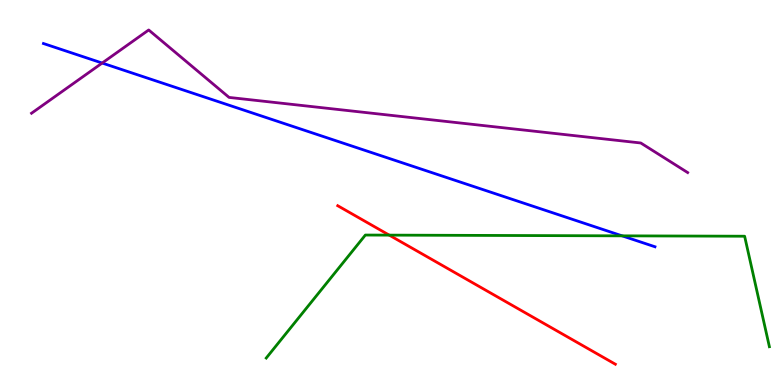[{'lines': ['blue', 'red'], 'intersections': []}, {'lines': ['green', 'red'], 'intersections': [{'x': 5.02, 'y': 3.89}]}, {'lines': ['purple', 'red'], 'intersections': []}, {'lines': ['blue', 'green'], 'intersections': [{'x': 8.03, 'y': 3.87}]}, {'lines': ['blue', 'purple'], 'intersections': [{'x': 1.32, 'y': 8.36}]}, {'lines': ['green', 'purple'], 'intersections': []}]